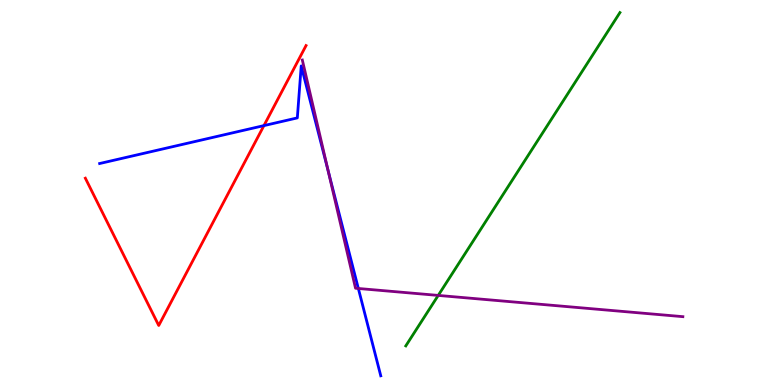[{'lines': ['blue', 'red'], 'intersections': [{'x': 3.41, 'y': 6.74}]}, {'lines': ['green', 'red'], 'intersections': []}, {'lines': ['purple', 'red'], 'intersections': []}, {'lines': ['blue', 'green'], 'intersections': []}, {'lines': ['blue', 'purple'], 'intersections': [{'x': 4.23, 'y': 5.56}, {'x': 4.62, 'y': 2.51}]}, {'lines': ['green', 'purple'], 'intersections': [{'x': 5.65, 'y': 2.33}]}]